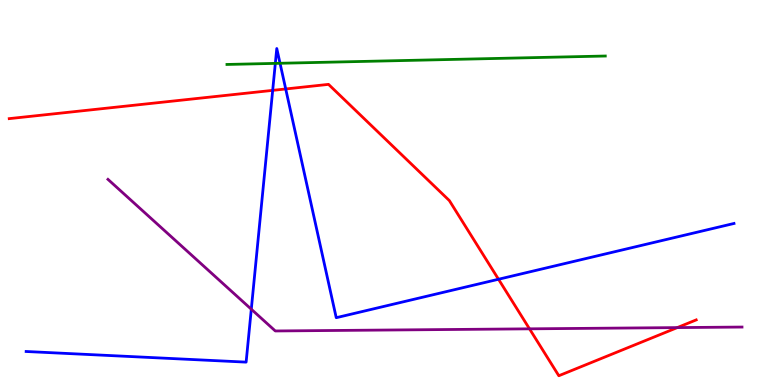[{'lines': ['blue', 'red'], 'intersections': [{'x': 3.52, 'y': 7.65}, {'x': 3.69, 'y': 7.69}, {'x': 6.43, 'y': 2.75}]}, {'lines': ['green', 'red'], 'intersections': []}, {'lines': ['purple', 'red'], 'intersections': [{'x': 6.83, 'y': 1.46}, {'x': 8.74, 'y': 1.49}]}, {'lines': ['blue', 'green'], 'intersections': [{'x': 3.55, 'y': 8.35}, {'x': 3.61, 'y': 8.36}]}, {'lines': ['blue', 'purple'], 'intersections': [{'x': 3.24, 'y': 1.97}]}, {'lines': ['green', 'purple'], 'intersections': []}]